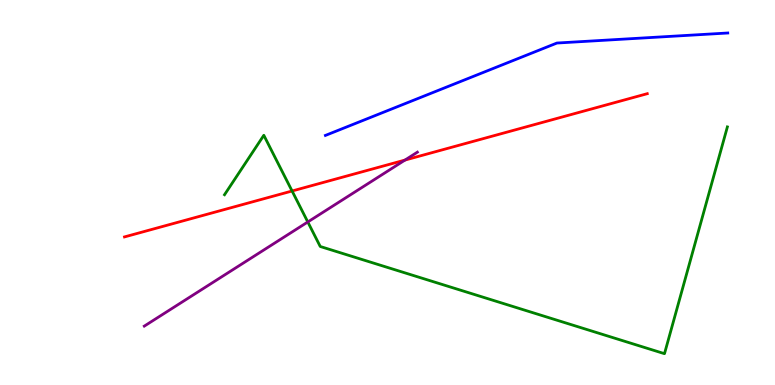[{'lines': ['blue', 'red'], 'intersections': []}, {'lines': ['green', 'red'], 'intersections': [{'x': 3.77, 'y': 5.04}]}, {'lines': ['purple', 'red'], 'intersections': [{'x': 5.23, 'y': 5.84}]}, {'lines': ['blue', 'green'], 'intersections': []}, {'lines': ['blue', 'purple'], 'intersections': []}, {'lines': ['green', 'purple'], 'intersections': [{'x': 3.97, 'y': 4.23}]}]